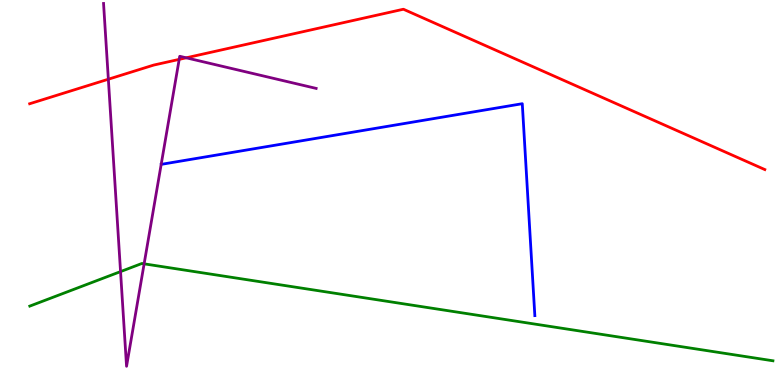[{'lines': ['blue', 'red'], 'intersections': []}, {'lines': ['green', 'red'], 'intersections': []}, {'lines': ['purple', 'red'], 'intersections': [{'x': 1.4, 'y': 7.94}, {'x': 2.31, 'y': 8.46}, {'x': 2.4, 'y': 8.5}]}, {'lines': ['blue', 'green'], 'intersections': []}, {'lines': ['blue', 'purple'], 'intersections': []}, {'lines': ['green', 'purple'], 'intersections': [{'x': 1.56, 'y': 2.95}, {'x': 1.86, 'y': 3.15}]}]